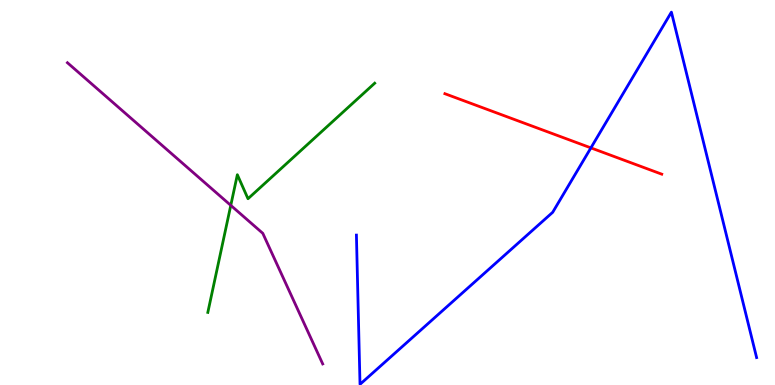[{'lines': ['blue', 'red'], 'intersections': [{'x': 7.62, 'y': 6.16}]}, {'lines': ['green', 'red'], 'intersections': []}, {'lines': ['purple', 'red'], 'intersections': []}, {'lines': ['blue', 'green'], 'intersections': []}, {'lines': ['blue', 'purple'], 'intersections': []}, {'lines': ['green', 'purple'], 'intersections': [{'x': 2.98, 'y': 4.67}]}]